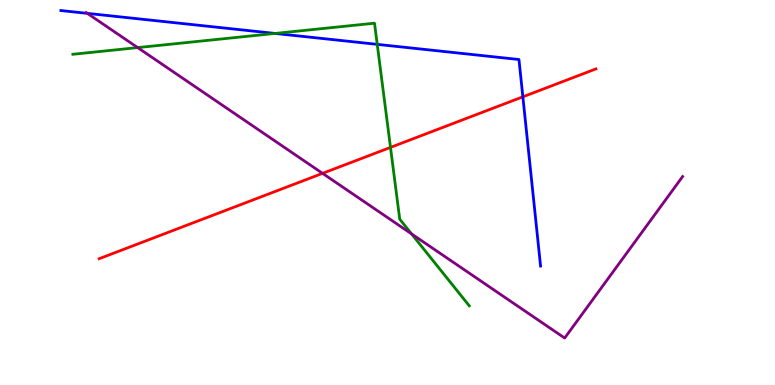[{'lines': ['blue', 'red'], 'intersections': [{'x': 6.75, 'y': 7.49}]}, {'lines': ['green', 'red'], 'intersections': [{'x': 5.04, 'y': 6.17}]}, {'lines': ['purple', 'red'], 'intersections': [{'x': 4.16, 'y': 5.5}]}, {'lines': ['blue', 'green'], 'intersections': [{'x': 3.55, 'y': 9.13}, {'x': 4.87, 'y': 8.85}]}, {'lines': ['blue', 'purple'], 'intersections': [{'x': 1.13, 'y': 9.65}]}, {'lines': ['green', 'purple'], 'intersections': [{'x': 1.78, 'y': 8.76}, {'x': 5.31, 'y': 3.92}]}]